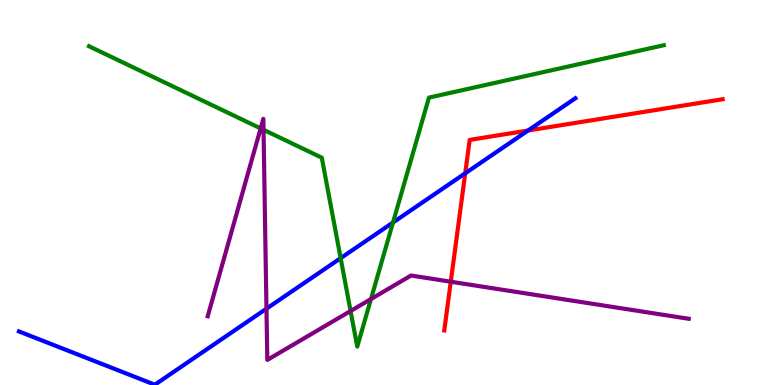[{'lines': ['blue', 'red'], 'intersections': [{'x': 6.0, 'y': 5.5}, {'x': 6.81, 'y': 6.61}]}, {'lines': ['green', 'red'], 'intersections': []}, {'lines': ['purple', 'red'], 'intersections': [{'x': 5.82, 'y': 2.68}]}, {'lines': ['blue', 'green'], 'intersections': [{'x': 4.4, 'y': 3.29}, {'x': 5.07, 'y': 4.22}]}, {'lines': ['blue', 'purple'], 'intersections': [{'x': 3.44, 'y': 1.98}]}, {'lines': ['green', 'purple'], 'intersections': [{'x': 3.36, 'y': 6.66}, {'x': 3.4, 'y': 6.63}, {'x': 4.52, 'y': 1.92}, {'x': 4.79, 'y': 2.23}]}]